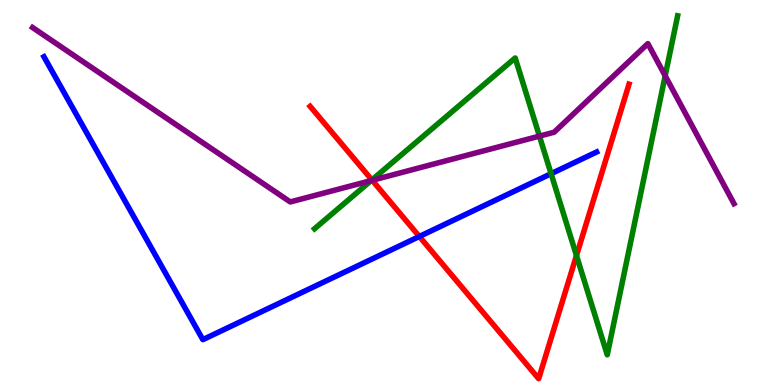[{'lines': ['blue', 'red'], 'intersections': [{'x': 5.41, 'y': 3.86}]}, {'lines': ['green', 'red'], 'intersections': [{'x': 4.8, 'y': 5.33}, {'x': 7.44, 'y': 3.36}]}, {'lines': ['purple', 'red'], 'intersections': [{'x': 4.8, 'y': 5.32}]}, {'lines': ['blue', 'green'], 'intersections': [{'x': 7.11, 'y': 5.49}]}, {'lines': ['blue', 'purple'], 'intersections': []}, {'lines': ['green', 'purple'], 'intersections': [{'x': 4.79, 'y': 5.31}, {'x': 6.96, 'y': 6.46}, {'x': 8.58, 'y': 8.03}]}]